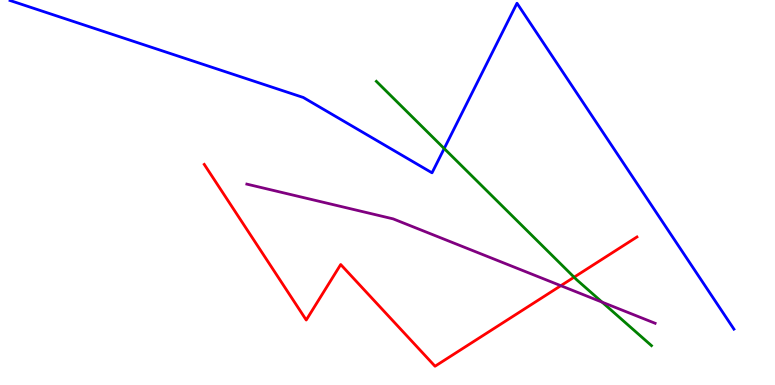[{'lines': ['blue', 'red'], 'intersections': []}, {'lines': ['green', 'red'], 'intersections': [{'x': 7.41, 'y': 2.8}]}, {'lines': ['purple', 'red'], 'intersections': [{'x': 7.24, 'y': 2.58}]}, {'lines': ['blue', 'green'], 'intersections': [{'x': 5.73, 'y': 6.14}]}, {'lines': ['blue', 'purple'], 'intersections': []}, {'lines': ['green', 'purple'], 'intersections': [{'x': 7.77, 'y': 2.15}]}]